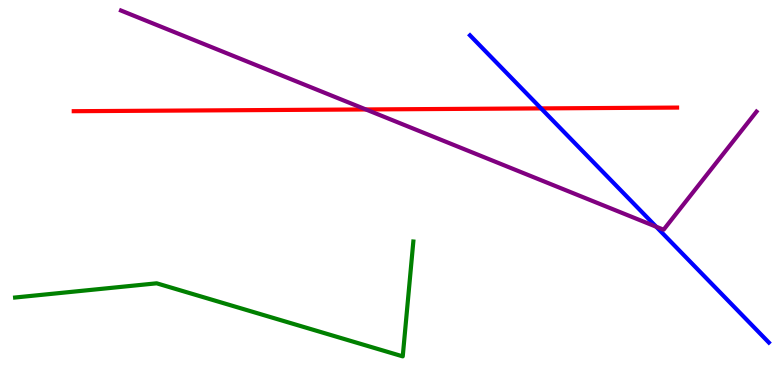[{'lines': ['blue', 'red'], 'intersections': [{'x': 6.98, 'y': 7.18}]}, {'lines': ['green', 'red'], 'intersections': []}, {'lines': ['purple', 'red'], 'intersections': [{'x': 4.72, 'y': 7.16}]}, {'lines': ['blue', 'green'], 'intersections': []}, {'lines': ['blue', 'purple'], 'intersections': [{'x': 8.47, 'y': 4.11}]}, {'lines': ['green', 'purple'], 'intersections': []}]